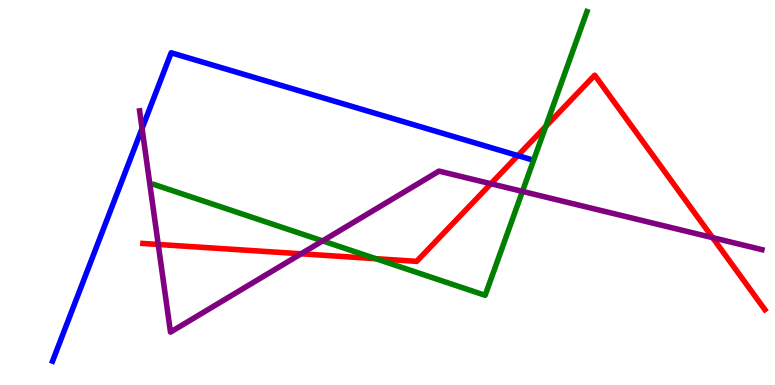[{'lines': ['blue', 'red'], 'intersections': [{'x': 6.68, 'y': 5.96}]}, {'lines': ['green', 'red'], 'intersections': [{'x': 4.85, 'y': 3.28}, {'x': 7.04, 'y': 6.72}]}, {'lines': ['purple', 'red'], 'intersections': [{'x': 2.04, 'y': 3.65}, {'x': 3.89, 'y': 3.41}, {'x': 6.33, 'y': 5.23}, {'x': 9.2, 'y': 3.83}]}, {'lines': ['blue', 'green'], 'intersections': []}, {'lines': ['blue', 'purple'], 'intersections': [{'x': 1.83, 'y': 6.66}]}, {'lines': ['green', 'purple'], 'intersections': [{'x': 4.16, 'y': 3.74}, {'x': 6.74, 'y': 5.03}]}]